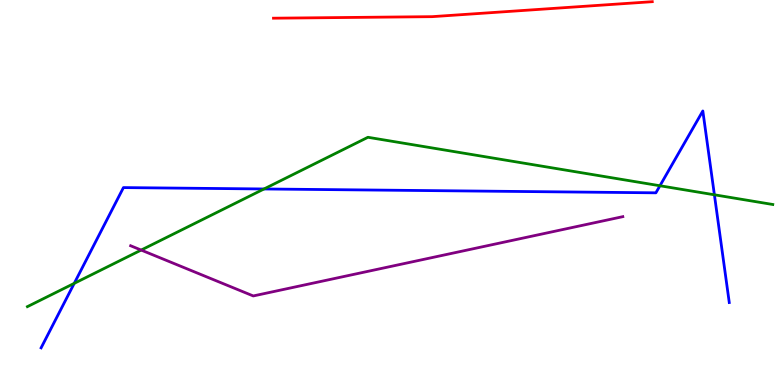[{'lines': ['blue', 'red'], 'intersections': []}, {'lines': ['green', 'red'], 'intersections': []}, {'lines': ['purple', 'red'], 'intersections': []}, {'lines': ['blue', 'green'], 'intersections': [{'x': 0.958, 'y': 2.64}, {'x': 3.41, 'y': 5.09}, {'x': 8.52, 'y': 5.18}, {'x': 9.22, 'y': 4.94}]}, {'lines': ['blue', 'purple'], 'intersections': []}, {'lines': ['green', 'purple'], 'intersections': [{'x': 1.82, 'y': 3.5}]}]